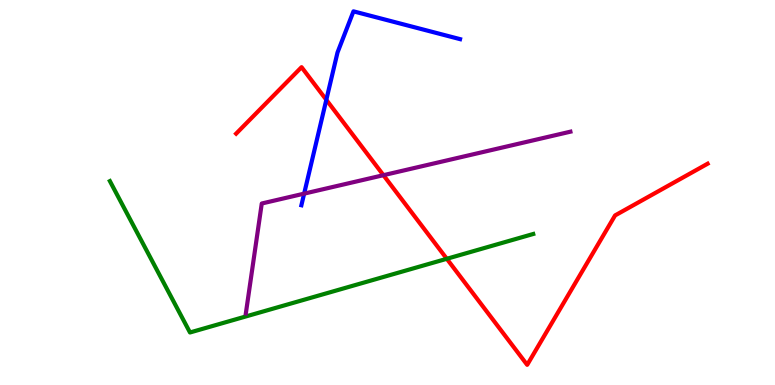[{'lines': ['blue', 'red'], 'intersections': [{'x': 4.21, 'y': 7.41}]}, {'lines': ['green', 'red'], 'intersections': [{'x': 5.77, 'y': 3.28}]}, {'lines': ['purple', 'red'], 'intersections': [{'x': 4.95, 'y': 5.45}]}, {'lines': ['blue', 'green'], 'intersections': []}, {'lines': ['blue', 'purple'], 'intersections': [{'x': 3.92, 'y': 4.97}]}, {'lines': ['green', 'purple'], 'intersections': []}]